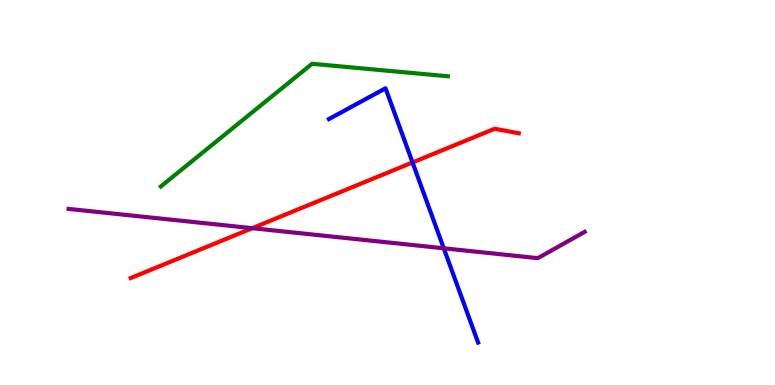[{'lines': ['blue', 'red'], 'intersections': [{'x': 5.32, 'y': 5.78}]}, {'lines': ['green', 'red'], 'intersections': []}, {'lines': ['purple', 'red'], 'intersections': [{'x': 3.26, 'y': 4.07}]}, {'lines': ['blue', 'green'], 'intersections': []}, {'lines': ['blue', 'purple'], 'intersections': [{'x': 5.73, 'y': 3.55}]}, {'lines': ['green', 'purple'], 'intersections': []}]